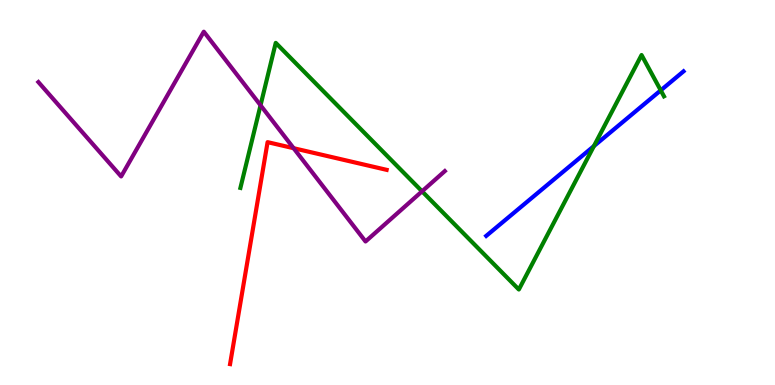[{'lines': ['blue', 'red'], 'intersections': []}, {'lines': ['green', 'red'], 'intersections': []}, {'lines': ['purple', 'red'], 'intersections': [{'x': 3.79, 'y': 6.15}]}, {'lines': ['blue', 'green'], 'intersections': [{'x': 7.66, 'y': 6.21}, {'x': 8.53, 'y': 7.65}]}, {'lines': ['blue', 'purple'], 'intersections': []}, {'lines': ['green', 'purple'], 'intersections': [{'x': 3.36, 'y': 7.27}, {'x': 5.45, 'y': 5.03}]}]